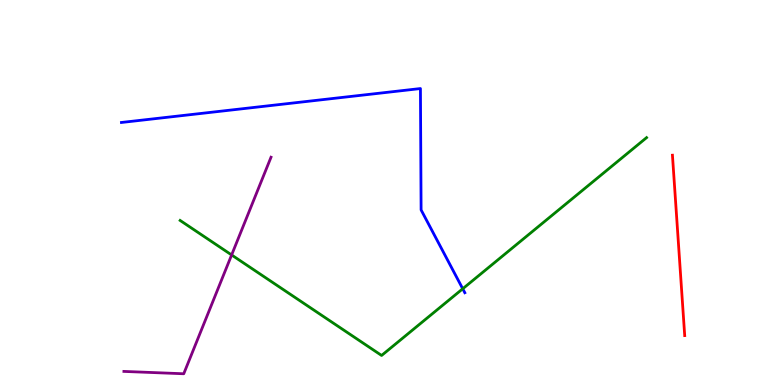[{'lines': ['blue', 'red'], 'intersections': []}, {'lines': ['green', 'red'], 'intersections': []}, {'lines': ['purple', 'red'], 'intersections': []}, {'lines': ['blue', 'green'], 'intersections': [{'x': 5.97, 'y': 2.5}]}, {'lines': ['blue', 'purple'], 'intersections': []}, {'lines': ['green', 'purple'], 'intersections': [{'x': 2.99, 'y': 3.38}]}]